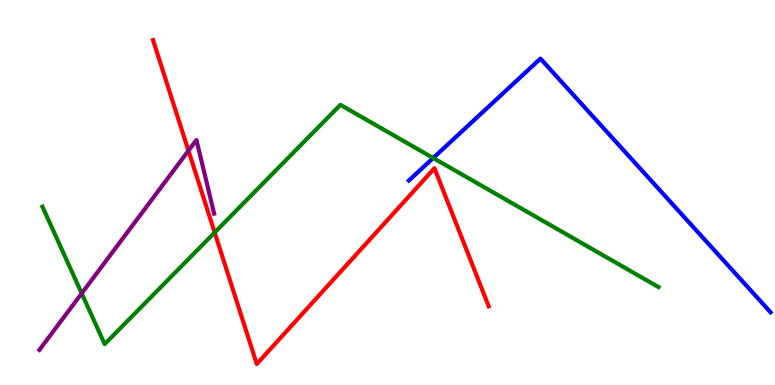[{'lines': ['blue', 'red'], 'intersections': []}, {'lines': ['green', 'red'], 'intersections': [{'x': 2.77, 'y': 3.96}]}, {'lines': ['purple', 'red'], 'intersections': [{'x': 2.43, 'y': 6.09}]}, {'lines': ['blue', 'green'], 'intersections': [{'x': 5.59, 'y': 5.9}]}, {'lines': ['blue', 'purple'], 'intersections': []}, {'lines': ['green', 'purple'], 'intersections': [{'x': 1.05, 'y': 2.38}]}]